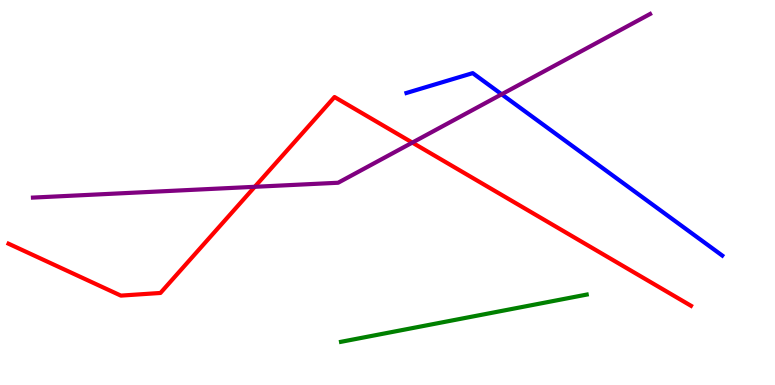[{'lines': ['blue', 'red'], 'intersections': []}, {'lines': ['green', 'red'], 'intersections': []}, {'lines': ['purple', 'red'], 'intersections': [{'x': 3.29, 'y': 5.15}, {'x': 5.32, 'y': 6.3}]}, {'lines': ['blue', 'green'], 'intersections': []}, {'lines': ['blue', 'purple'], 'intersections': [{'x': 6.47, 'y': 7.55}]}, {'lines': ['green', 'purple'], 'intersections': []}]